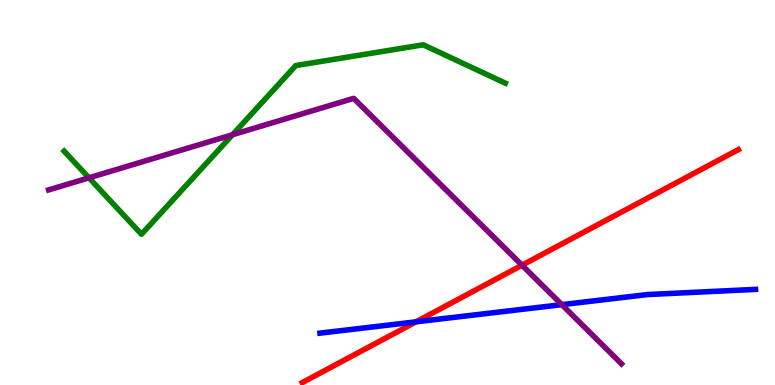[{'lines': ['blue', 'red'], 'intersections': [{'x': 5.37, 'y': 1.64}]}, {'lines': ['green', 'red'], 'intersections': []}, {'lines': ['purple', 'red'], 'intersections': [{'x': 6.74, 'y': 3.11}]}, {'lines': ['blue', 'green'], 'intersections': []}, {'lines': ['blue', 'purple'], 'intersections': [{'x': 7.25, 'y': 2.09}]}, {'lines': ['green', 'purple'], 'intersections': [{'x': 1.15, 'y': 5.38}, {'x': 3.0, 'y': 6.5}]}]